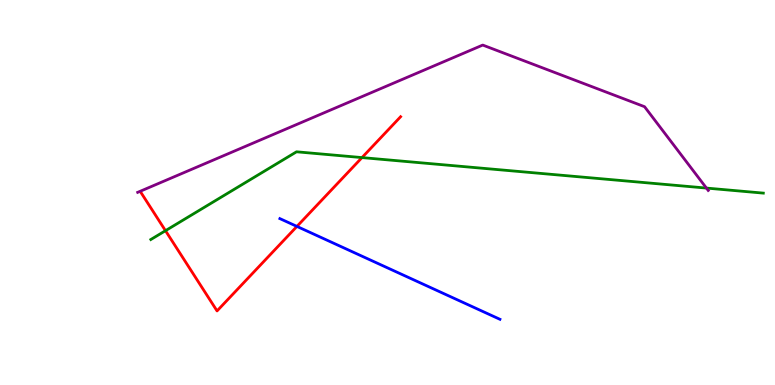[{'lines': ['blue', 'red'], 'intersections': [{'x': 3.83, 'y': 4.12}]}, {'lines': ['green', 'red'], 'intersections': [{'x': 2.14, 'y': 4.01}, {'x': 4.67, 'y': 5.91}]}, {'lines': ['purple', 'red'], 'intersections': []}, {'lines': ['blue', 'green'], 'intersections': []}, {'lines': ['blue', 'purple'], 'intersections': []}, {'lines': ['green', 'purple'], 'intersections': [{'x': 9.12, 'y': 5.11}]}]